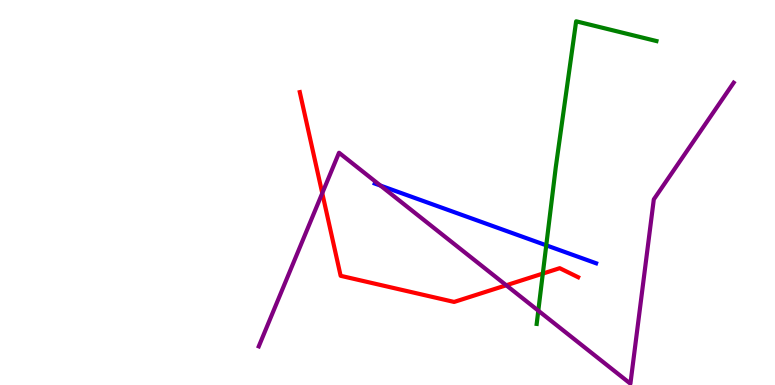[{'lines': ['blue', 'red'], 'intersections': []}, {'lines': ['green', 'red'], 'intersections': [{'x': 7.0, 'y': 2.89}]}, {'lines': ['purple', 'red'], 'intersections': [{'x': 4.16, 'y': 4.98}, {'x': 6.53, 'y': 2.59}]}, {'lines': ['blue', 'green'], 'intersections': [{'x': 7.05, 'y': 3.63}]}, {'lines': ['blue', 'purple'], 'intersections': [{'x': 4.91, 'y': 5.18}]}, {'lines': ['green', 'purple'], 'intersections': [{'x': 6.95, 'y': 1.93}]}]